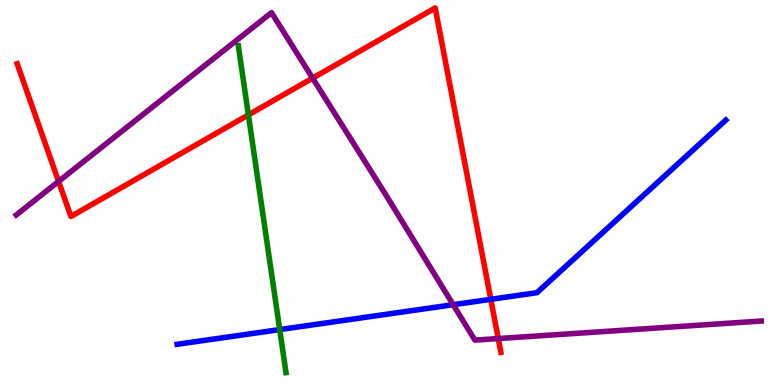[{'lines': ['blue', 'red'], 'intersections': [{'x': 6.33, 'y': 2.23}]}, {'lines': ['green', 'red'], 'intersections': [{'x': 3.21, 'y': 7.02}]}, {'lines': ['purple', 'red'], 'intersections': [{'x': 0.756, 'y': 5.29}, {'x': 4.03, 'y': 7.97}, {'x': 6.43, 'y': 1.21}]}, {'lines': ['blue', 'green'], 'intersections': [{'x': 3.61, 'y': 1.44}]}, {'lines': ['blue', 'purple'], 'intersections': [{'x': 5.85, 'y': 2.09}]}, {'lines': ['green', 'purple'], 'intersections': []}]